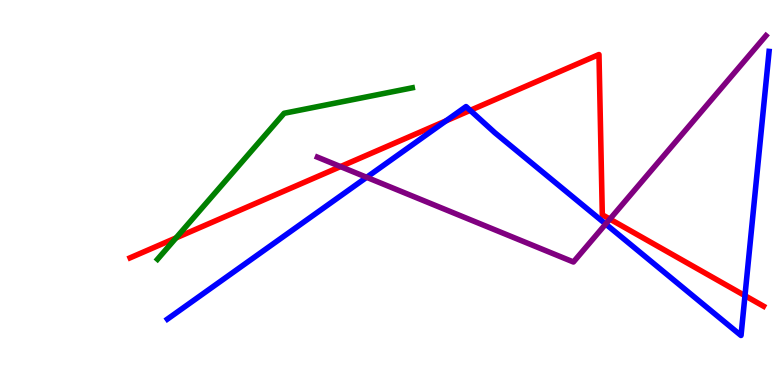[{'lines': ['blue', 'red'], 'intersections': [{'x': 5.75, 'y': 6.86}, {'x': 6.07, 'y': 7.13}, {'x': 9.61, 'y': 2.32}]}, {'lines': ['green', 'red'], 'intersections': [{'x': 2.27, 'y': 3.82}]}, {'lines': ['purple', 'red'], 'intersections': [{'x': 4.39, 'y': 5.67}, {'x': 7.87, 'y': 4.31}]}, {'lines': ['blue', 'green'], 'intersections': []}, {'lines': ['blue', 'purple'], 'intersections': [{'x': 4.73, 'y': 5.39}, {'x': 7.82, 'y': 4.18}]}, {'lines': ['green', 'purple'], 'intersections': []}]